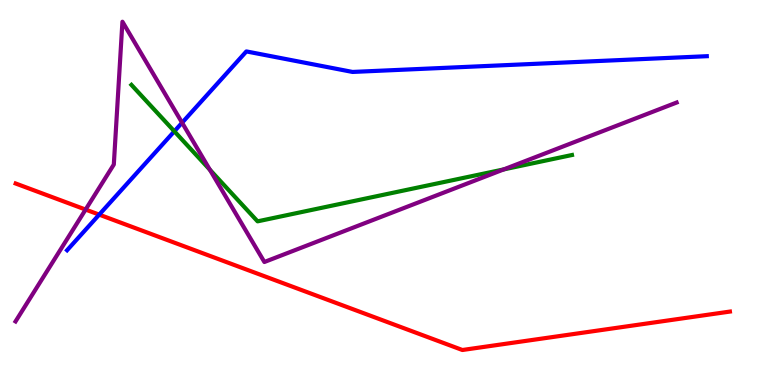[{'lines': ['blue', 'red'], 'intersections': [{'x': 1.28, 'y': 4.42}]}, {'lines': ['green', 'red'], 'intersections': []}, {'lines': ['purple', 'red'], 'intersections': [{'x': 1.1, 'y': 4.56}]}, {'lines': ['blue', 'green'], 'intersections': [{'x': 2.25, 'y': 6.59}]}, {'lines': ['blue', 'purple'], 'intersections': [{'x': 2.35, 'y': 6.81}]}, {'lines': ['green', 'purple'], 'intersections': [{'x': 2.71, 'y': 5.59}, {'x': 6.5, 'y': 5.6}]}]